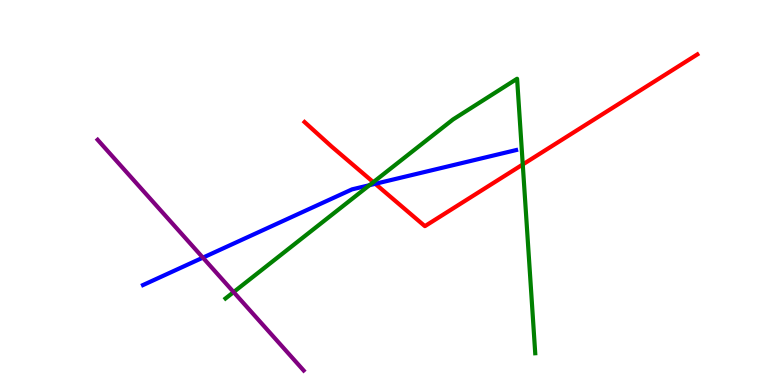[{'lines': ['blue', 'red'], 'intersections': [{'x': 4.84, 'y': 5.23}]}, {'lines': ['green', 'red'], 'intersections': [{'x': 4.82, 'y': 5.27}, {'x': 6.75, 'y': 5.73}]}, {'lines': ['purple', 'red'], 'intersections': []}, {'lines': ['blue', 'green'], 'intersections': [{'x': 4.77, 'y': 5.19}]}, {'lines': ['blue', 'purple'], 'intersections': [{'x': 2.62, 'y': 3.31}]}, {'lines': ['green', 'purple'], 'intersections': [{'x': 3.01, 'y': 2.41}]}]